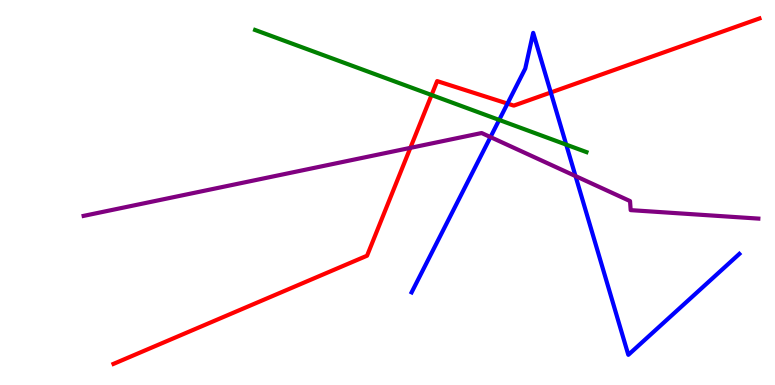[{'lines': ['blue', 'red'], 'intersections': [{'x': 6.55, 'y': 7.31}, {'x': 7.11, 'y': 7.6}]}, {'lines': ['green', 'red'], 'intersections': [{'x': 5.57, 'y': 7.53}]}, {'lines': ['purple', 'red'], 'intersections': [{'x': 5.29, 'y': 6.16}]}, {'lines': ['blue', 'green'], 'intersections': [{'x': 6.44, 'y': 6.88}, {'x': 7.31, 'y': 6.24}]}, {'lines': ['blue', 'purple'], 'intersections': [{'x': 6.33, 'y': 6.44}, {'x': 7.43, 'y': 5.43}]}, {'lines': ['green', 'purple'], 'intersections': []}]